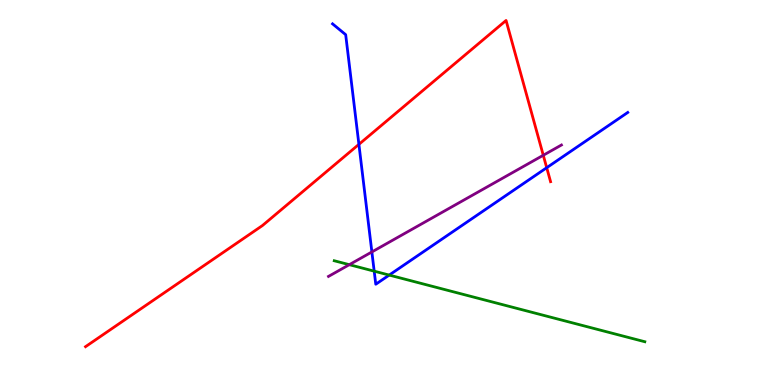[{'lines': ['blue', 'red'], 'intersections': [{'x': 4.63, 'y': 6.25}, {'x': 7.05, 'y': 5.64}]}, {'lines': ['green', 'red'], 'intersections': []}, {'lines': ['purple', 'red'], 'intersections': [{'x': 7.01, 'y': 5.97}]}, {'lines': ['blue', 'green'], 'intersections': [{'x': 4.83, 'y': 2.96}, {'x': 5.02, 'y': 2.85}]}, {'lines': ['blue', 'purple'], 'intersections': [{'x': 4.8, 'y': 3.46}]}, {'lines': ['green', 'purple'], 'intersections': [{'x': 4.51, 'y': 3.13}]}]